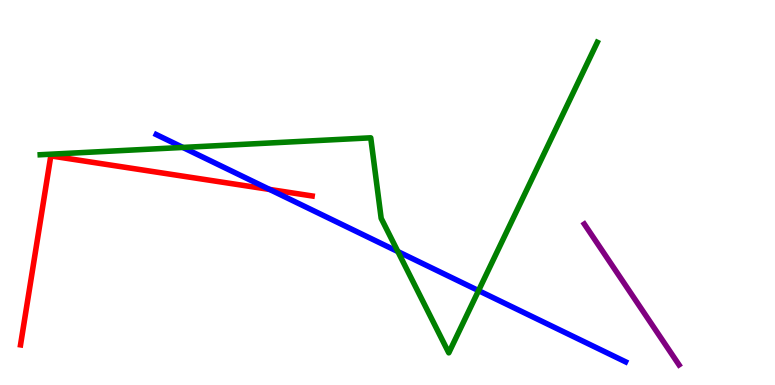[{'lines': ['blue', 'red'], 'intersections': [{'x': 3.48, 'y': 5.08}]}, {'lines': ['green', 'red'], 'intersections': []}, {'lines': ['purple', 'red'], 'intersections': []}, {'lines': ['blue', 'green'], 'intersections': [{'x': 2.36, 'y': 6.17}, {'x': 5.13, 'y': 3.47}, {'x': 6.17, 'y': 2.45}]}, {'lines': ['blue', 'purple'], 'intersections': []}, {'lines': ['green', 'purple'], 'intersections': []}]